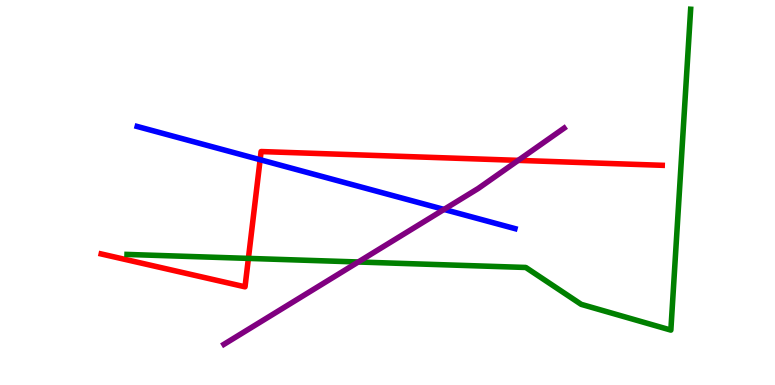[{'lines': ['blue', 'red'], 'intersections': [{'x': 3.36, 'y': 5.85}]}, {'lines': ['green', 'red'], 'intersections': [{'x': 3.21, 'y': 3.29}]}, {'lines': ['purple', 'red'], 'intersections': [{'x': 6.69, 'y': 5.83}]}, {'lines': ['blue', 'green'], 'intersections': []}, {'lines': ['blue', 'purple'], 'intersections': [{'x': 5.73, 'y': 4.56}]}, {'lines': ['green', 'purple'], 'intersections': [{'x': 4.62, 'y': 3.2}]}]